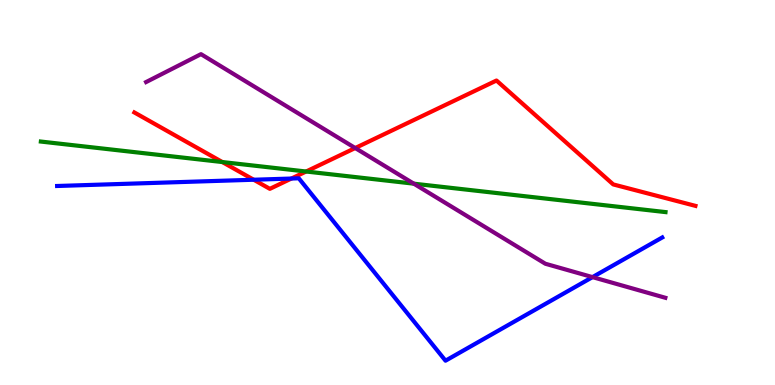[{'lines': ['blue', 'red'], 'intersections': [{'x': 3.27, 'y': 5.33}, {'x': 3.76, 'y': 5.36}]}, {'lines': ['green', 'red'], 'intersections': [{'x': 2.87, 'y': 5.79}, {'x': 3.95, 'y': 5.55}]}, {'lines': ['purple', 'red'], 'intersections': [{'x': 4.58, 'y': 6.15}]}, {'lines': ['blue', 'green'], 'intersections': []}, {'lines': ['blue', 'purple'], 'intersections': [{'x': 7.65, 'y': 2.8}]}, {'lines': ['green', 'purple'], 'intersections': [{'x': 5.34, 'y': 5.23}]}]